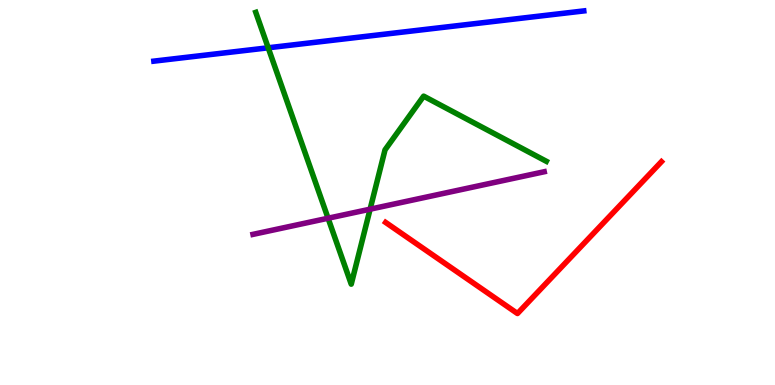[{'lines': ['blue', 'red'], 'intersections': []}, {'lines': ['green', 'red'], 'intersections': []}, {'lines': ['purple', 'red'], 'intersections': []}, {'lines': ['blue', 'green'], 'intersections': [{'x': 3.46, 'y': 8.76}]}, {'lines': ['blue', 'purple'], 'intersections': []}, {'lines': ['green', 'purple'], 'intersections': [{'x': 4.23, 'y': 4.33}, {'x': 4.78, 'y': 4.57}]}]